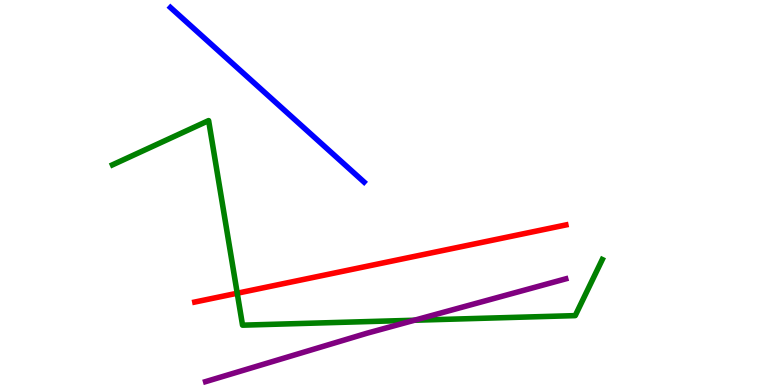[{'lines': ['blue', 'red'], 'intersections': []}, {'lines': ['green', 'red'], 'intersections': [{'x': 3.06, 'y': 2.38}]}, {'lines': ['purple', 'red'], 'intersections': []}, {'lines': ['blue', 'green'], 'intersections': []}, {'lines': ['blue', 'purple'], 'intersections': []}, {'lines': ['green', 'purple'], 'intersections': [{'x': 5.35, 'y': 1.68}]}]